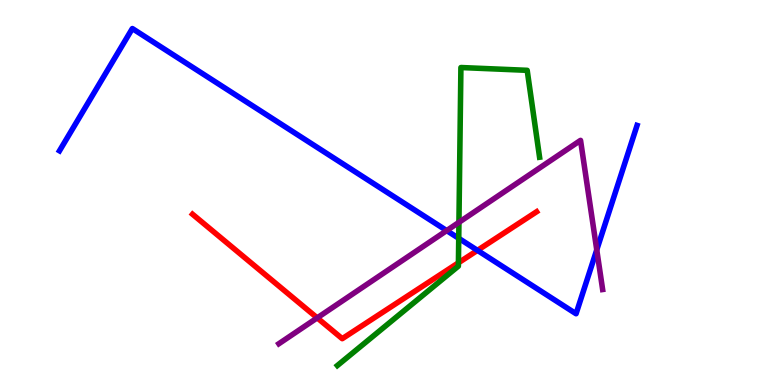[{'lines': ['blue', 'red'], 'intersections': [{'x': 6.16, 'y': 3.5}]}, {'lines': ['green', 'red'], 'intersections': [{'x': 5.92, 'y': 3.17}]}, {'lines': ['purple', 'red'], 'intersections': [{'x': 4.09, 'y': 1.74}]}, {'lines': ['blue', 'green'], 'intersections': [{'x': 5.92, 'y': 3.81}]}, {'lines': ['blue', 'purple'], 'intersections': [{'x': 5.76, 'y': 4.01}, {'x': 7.7, 'y': 3.51}]}, {'lines': ['green', 'purple'], 'intersections': [{'x': 5.92, 'y': 4.23}]}]